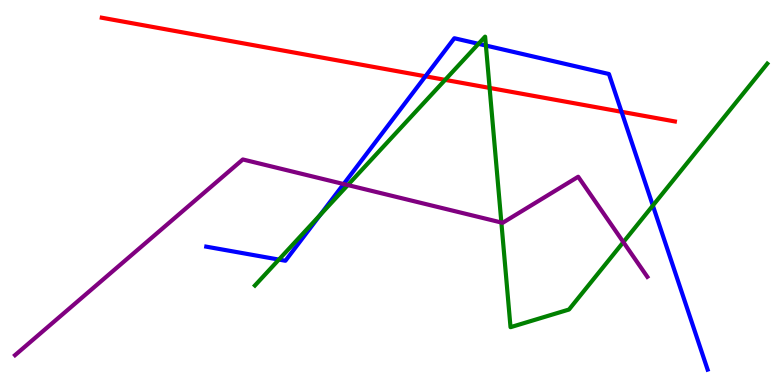[{'lines': ['blue', 'red'], 'intersections': [{'x': 5.49, 'y': 8.02}, {'x': 8.02, 'y': 7.1}]}, {'lines': ['green', 'red'], 'intersections': [{'x': 5.74, 'y': 7.93}, {'x': 6.32, 'y': 7.72}]}, {'lines': ['purple', 'red'], 'intersections': []}, {'lines': ['blue', 'green'], 'intersections': [{'x': 3.6, 'y': 3.26}, {'x': 4.13, 'y': 4.42}, {'x': 6.17, 'y': 8.86}, {'x': 6.27, 'y': 8.82}, {'x': 8.42, 'y': 4.66}]}, {'lines': ['blue', 'purple'], 'intersections': [{'x': 4.43, 'y': 5.22}]}, {'lines': ['green', 'purple'], 'intersections': [{'x': 4.49, 'y': 5.19}, {'x': 6.47, 'y': 4.22}, {'x': 8.04, 'y': 3.71}]}]